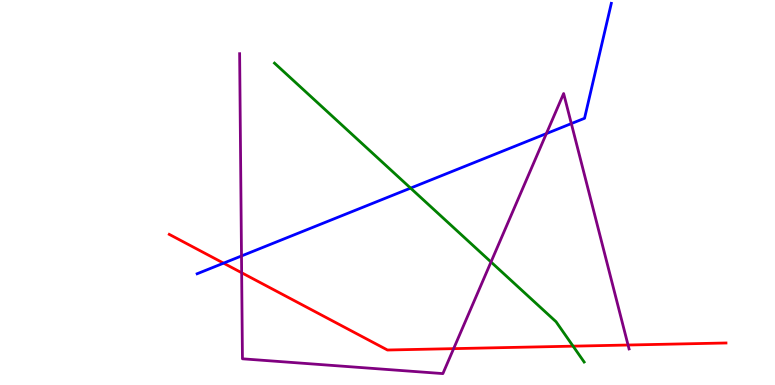[{'lines': ['blue', 'red'], 'intersections': [{'x': 2.88, 'y': 3.16}]}, {'lines': ['green', 'red'], 'intersections': [{'x': 7.39, 'y': 1.01}]}, {'lines': ['purple', 'red'], 'intersections': [{'x': 3.12, 'y': 2.92}, {'x': 5.85, 'y': 0.944}, {'x': 8.1, 'y': 1.04}]}, {'lines': ['blue', 'green'], 'intersections': [{'x': 5.3, 'y': 5.11}]}, {'lines': ['blue', 'purple'], 'intersections': [{'x': 3.12, 'y': 3.35}, {'x': 7.05, 'y': 6.53}, {'x': 7.37, 'y': 6.79}]}, {'lines': ['green', 'purple'], 'intersections': [{'x': 6.34, 'y': 3.2}]}]